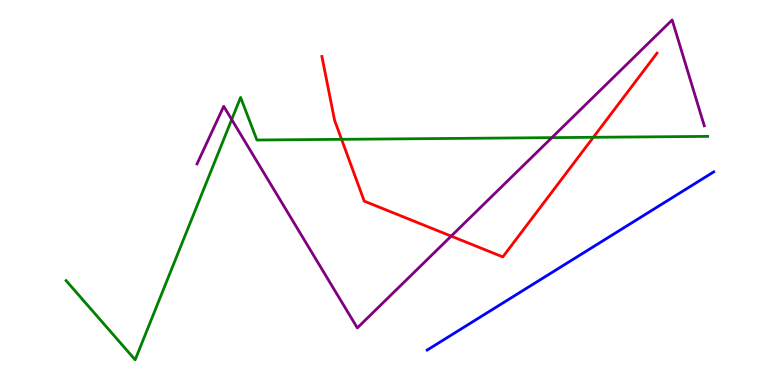[{'lines': ['blue', 'red'], 'intersections': []}, {'lines': ['green', 'red'], 'intersections': [{'x': 4.41, 'y': 6.38}, {'x': 7.66, 'y': 6.43}]}, {'lines': ['purple', 'red'], 'intersections': [{'x': 5.82, 'y': 3.87}]}, {'lines': ['blue', 'green'], 'intersections': []}, {'lines': ['blue', 'purple'], 'intersections': []}, {'lines': ['green', 'purple'], 'intersections': [{'x': 2.99, 'y': 6.9}, {'x': 7.12, 'y': 6.42}]}]